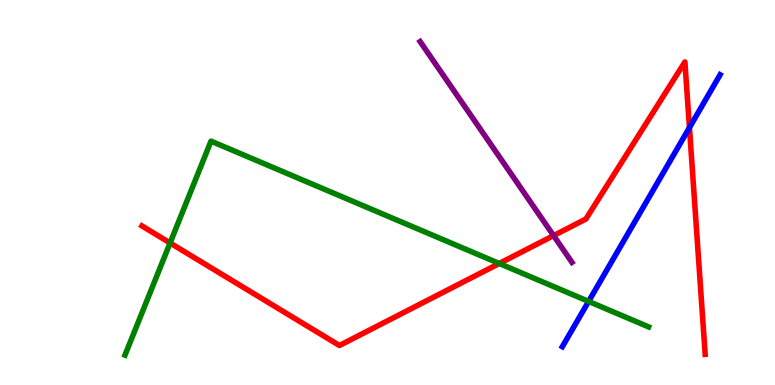[{'lines': ['blue', 'red'], 'intersections': [{'x': 8.9, 'y': 6.69}]}, {'lines': ['green', 'red'], 'intersections': [{'x': 2.19, 'y': 3.69}, {'x': 6.44, 'y': 3.16}]}, {'lines': ['purple', 'red'], 'intersections': [{'x': 7.14, 'y': 3.88}]}, {'lines': ['blue', 'green'], 'intersections': [{'x': 7.59, 'y': 2.17}]}, {'lines': ['blue', 'purple'], 'intersections': []}, {'lines': ['green', 'purple'], 'intersections': []}]